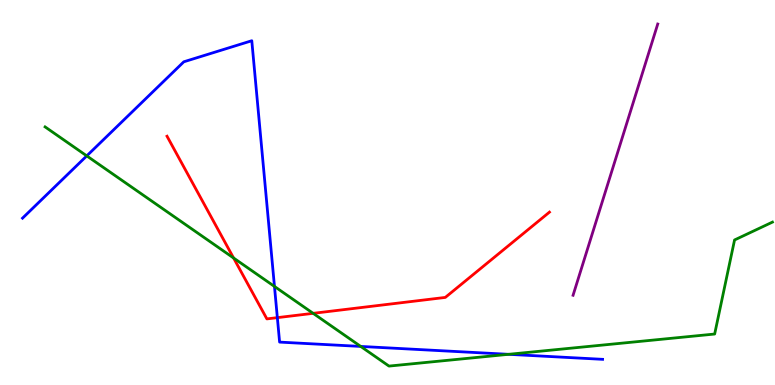[{'lines': ['blue', 'red'], 'intersections': [{'x': 3.58, 'y': 1.75}]}, {'lines': ['green', 'red'], 'intersections': [{'x': 3.01, 'y': 3.3}, {'x': 4.04, 'y': 1.86}]}, {'lines': ['purple', 'red'], 'intersections': []}, {'lines': ['blue', 'green'], 'intersections': [{'x': 1.12, 'y': 5.95}, {'x': 3.54, 'y': 2.56}, {'x': 4.65, 'y': 1.0}, {'x': 6.56, 'y': 0.797}]}, {'lines': ['blue', 'purple'], 'intersections': []}, {'lines': ['green', 'purple'], 'intersections': []}]